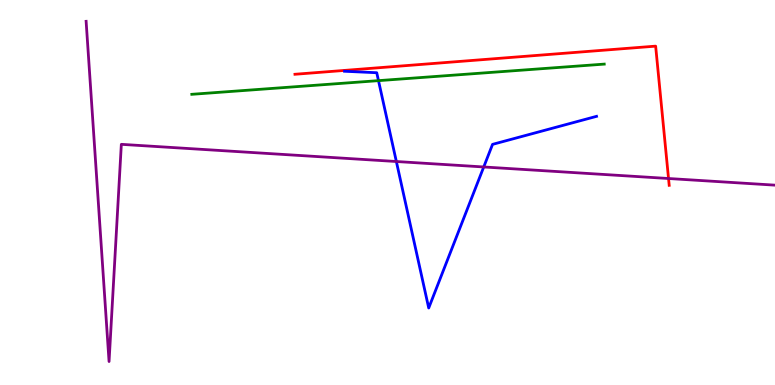[{'lines': ['blue', 'red'], 'intersections': []}, {'lines': ['green', 'red'], 'intersections': []}, {'lines': ['purple', 'red'], 'intersections': [{'x': 8.63, 'y': 5.36}]}, {'lines': ['blue', 'green'], 'intersections': [{'x': 4.88, 'y': 7.91}]}, {'lines': ['blue', 'purple'], 'intersections': [{'x': 5.11, 'y': 5.8}, {'x': 6.24, 'y': 5.66}]}, {'lines': ['green', 'purple'], 'intersections': []}]